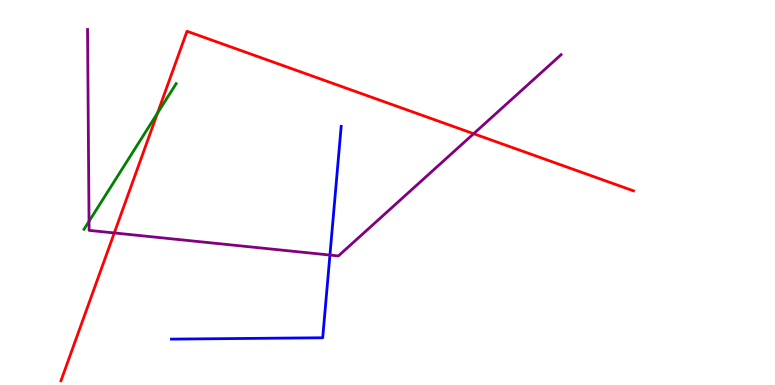[{'lines': ['blue', 'red'], 'intersections': []}, {'lines': ['green', 'red'], 'intersections': [{'x': 2.03, 'y': 7.06}]}, {'lines': ['purple', 'red'], 'intersections': [{'x': 1.47, 'y': 3.95}, {'x': 6.11, 'y': 6.53}]}, {'lines': ['blue', 'green'], 'intersections': []}, {'lines': ['blue', 'purple'], 'intersections': [{'x': 4.26, 'y': 3.38}]}, {'lines': ['green', 'purple'], 'intersections': [{'x': 1.15, 'y': 4.25}]}]